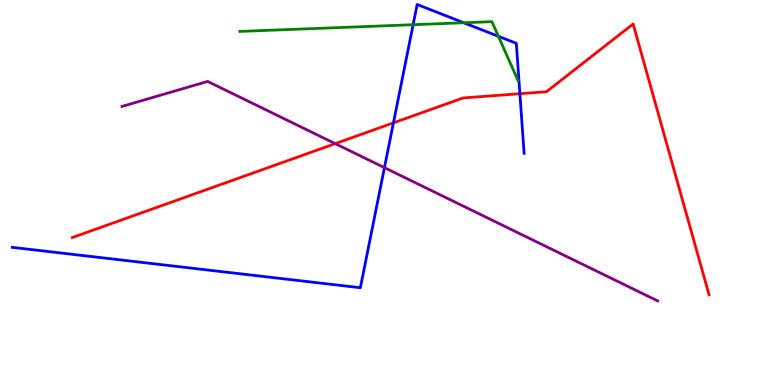[{'lines': ['blue', 'red'], 'intersections': [{'x': 5.08, 'y': 6.81}, {'x': 6.71, 'y': 7.57}]}, {'lines': ['green', 'red'], 'intersections': []}, {'lines': ['purple', 'red'], 'intersections': [{'x': 4.33, 'y': 6.27}]}, {'lines': ['blue', 'green'], 'intersections': [{'x': 5.33, 'y': 9.36}, {'x': 5.98, 'y': 9.41}, {'x': 6.43, 'y': 9.06}]}, {'lines': ['blue', 'purple'], 'intersections': [{'x': 4.96, 'y': 5.65}]}, {'lines': ['green', 'purple'], 'intersections': []}]